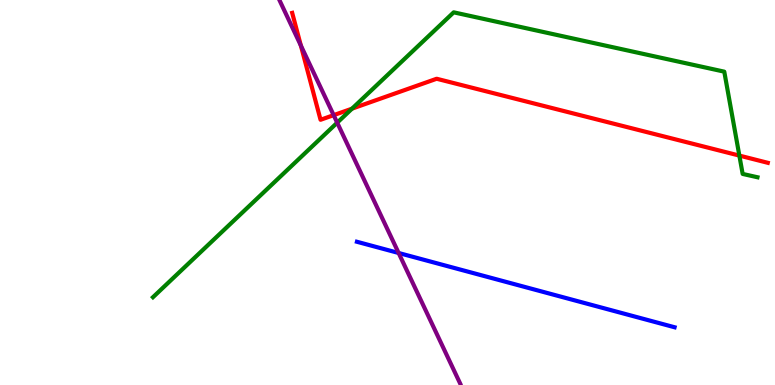[{'lines': ['blue', 'red'], 'intersections': []}, {'lines': ['green', 'red'], 'intersections': [{'x': 4.54, 'y': 7.18}, {'x': 9.54, 'y': 5.96}]}, {'lines': ['purple', 'red'], 'intersections': [{'x': 3.88, 'y': 8.82}, {'x': 4.31, 'y': 7.01}]}, {'lines': ['blue', 'green'], 'intersections': []}, {'lines': ['blue', 'purple'], 'intersections': [{'x': 5.14, 'y': 3.43}]}, {'lines': ['green', 'purple'], 'intersections': [{'x': 4.35, 'y': 6.81}]}]